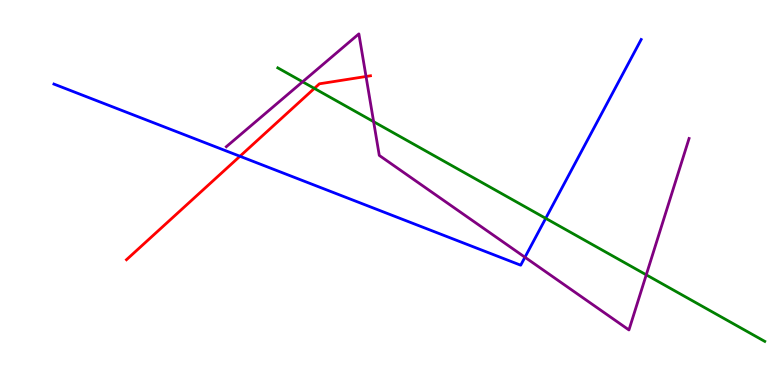[{'lines': ['blue', 'red'], 'intersections': [{'x': 3.1, 'y': 5.94}]}, {'lines': ['green', 'red'], 'intersections': [{'x': 4.06, 'y': 7.7}]}, {'lines': ['purple', 'red'], 'intersections': [{'x': 4.72, 'y': 8.01}]}, {'lines': ['blue', 'green'], 'intersections': [{'x': 7.04, 'y': 4.33}]}, {'lines': ['blue', 'purple'], 'intersections': [{'x': 6.77, 'y': 3.32}]}, {'lines': ['green', 'purple'], 'intersections': [{'x': 3.9, 'y': 7.88}, {'x': 4.82, 'y': 6.84}, {'x': 8.34, 'y': 2.86}]}]